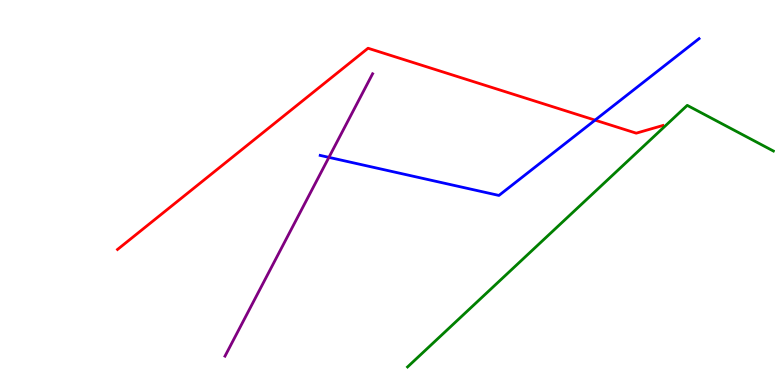[{'lines': ['blue', 'red'], 'intersections': [{'x': 7.68, 'y': 6.88}]}, {'lines': ['green', 'red'], 'intersections': []}, {'lines': ['purple', 'red'], 'intersections': []}, {'lines': ['blue', 'green'], 'intersections': []}, {'lines': ['blue', 'purple'], 'intersections': [{'x': 4.24, 'y': 5.91}]}, {'lines': ['green', 'purple'], 'intersections': []}]